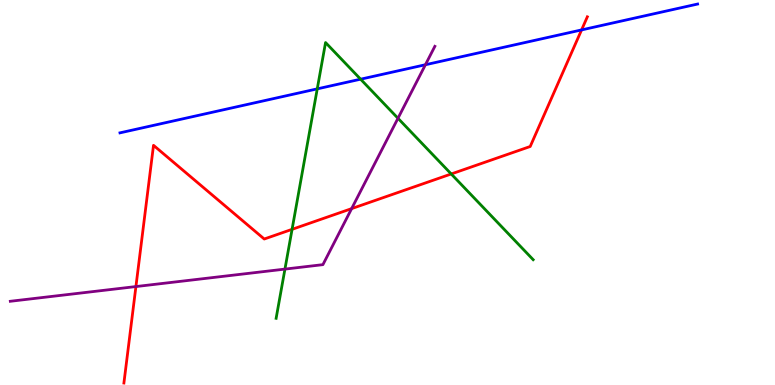[{'lines': ['blue', 'red'], 'intersections': [{'x': 7.5, 'y': 9.22}]}, {'lines': ['green', 'red'], 'intersections': [{'x': 3.77, 'y': 4.04}, {'x': 5.82, 'y': 5.48}]}, {'lines': ['purple', 'red'], 'intersections': [{'x': 1.75, 'y': 2.56}, {'x': 4.54, 'y': 4.58}]}, {'lines': ['blue', 'green'], 'intersections': [{'x': 4.09, 'y': 7.69}, {'x': 4.65, 'y': 7.94}]}, {'lines': ['blue', 'purple'], 'intersections': [{'x': 5.49, 'y': 8.32}]}, {'lines': ['green', 'purple'], 'intersections': [{'x': 3.68, 'y': 3.01}, {'x': 5.14, 'y': 6.93}]}]